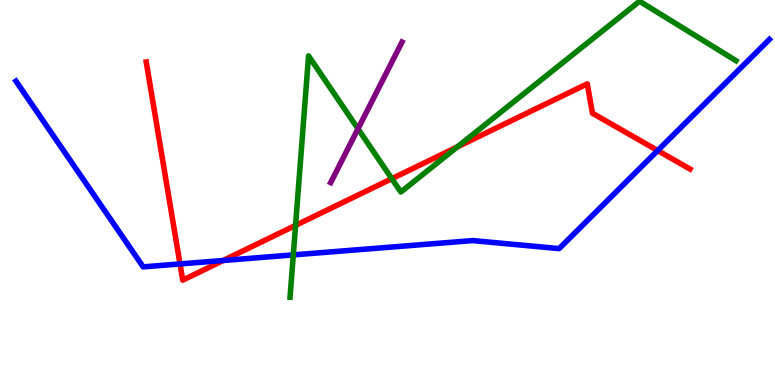[{'lines': ['blue', 'red'], 'intersections': [{'x': 2.32, 'y': 3.14}, {'x': 2.88, 'y': 3.23}, {'x': 8.49, 'y': 6.09}]}, {'lines': ['green', 'red'], 'intersections': [{'x': 3.81, 'y': 4.15}, {'x': 5.06, 'y': 5.36}, {'x': 5.9, 'y': 6.18}]}, {'lines': ['purple', 'red'], 'intersections': []}, {'lines': ['blue', 'green'], 'intersections': [{'x': 3.78, 'y': 3.38}]}, {'lines': ['blue', 'purple'], 'intersections': []}, {'lines': ['green', 'purple'], 'intersections': [{'x': 4.62, 'y': 6.65}]}]